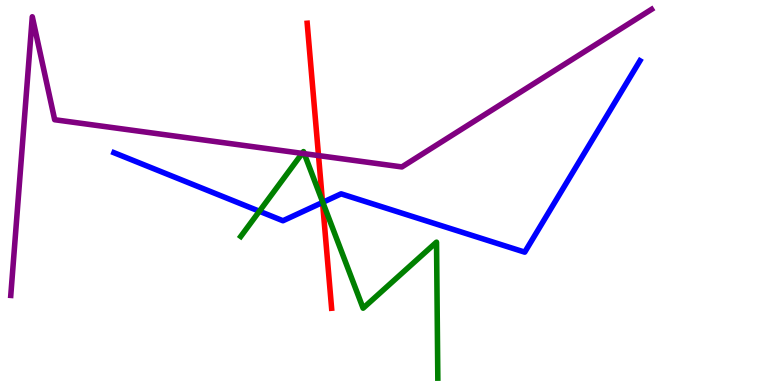[{'lines': ['blue', 'red'], 'intersections': [{'x': 4.16, 'y': 4.74}]}, {'lines': ['green', 'red'], 'intersections': [{'x': 4.16, 'y': 4.77}]}, {'lines': ['purple', 'red'], 'intersections': [{'x': 4.11, 'y': 5.96}]}, {'lines': ['blue', 'green'], 'intersections': [{'x': 3.35, 'y': 4.51}, {'x': 4.17, 'y': 4.74}]}, {'lines': ['blue', 'purple'], 'intersections': []}, {'lines': ['green', 'purple'], 'intersections': [{'x': 3.9, 'y': 6.02}, {'x': 3.93, 'y': 6.01}]}]